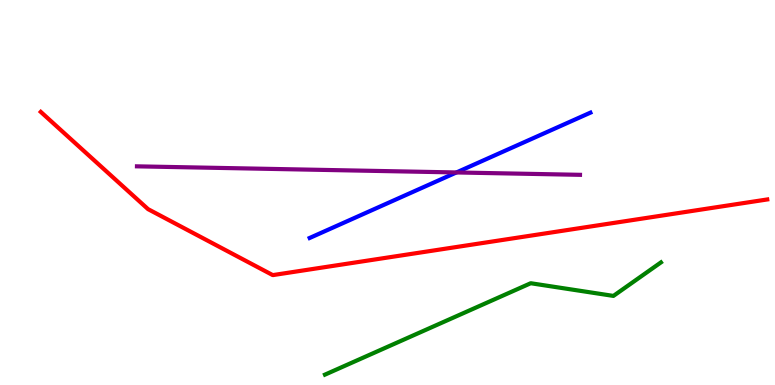[{'lines': ['blue', 'red'], 'intersections': []}, {'lines': ['green', 'red'], 'intersections': []}, {'lines': ['purple', 'red'], 'intersections': []}, {'lines': ['blue', 'green'], 'intersections': []}, {'lines': ['blue', 'purple'], 'intersections': [{'x': 5.89, 'y': 5.52}]}, {'lines': ['green', 'purple'], 'intersections': []}]